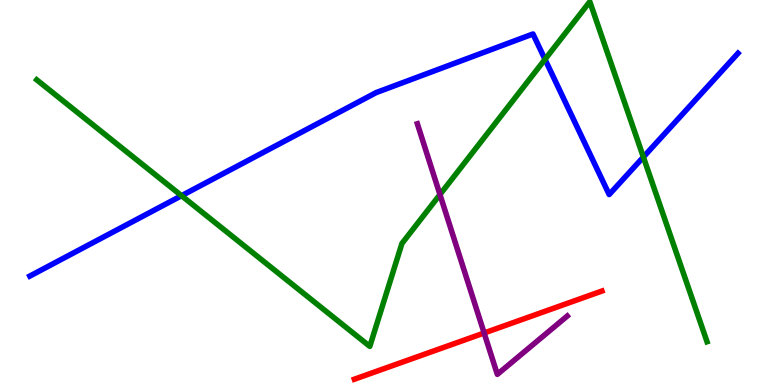[{'lines': ['blue', 'red'], 'intersections': []}, {'lines': ['green', 'red'], 'intersections': []}, {'lines': ['purple', 'red'], 'intersections': [{'x': 6.25, 'y': 1.35}]}, {'lines': ['blue', 'green'], 'intersections': [{'x': 2.34, 'y': 4.92}, {'x': 7.03, 'y': 8.46}, {'x': 8.3, 'y': 5.92}]}, {'lines': ['blue', 'purple'], 'intersections': []}, {'lines': ['green', 'purple'], 'intersections': [{'x': 5.68, 'y': 4.95}]}]